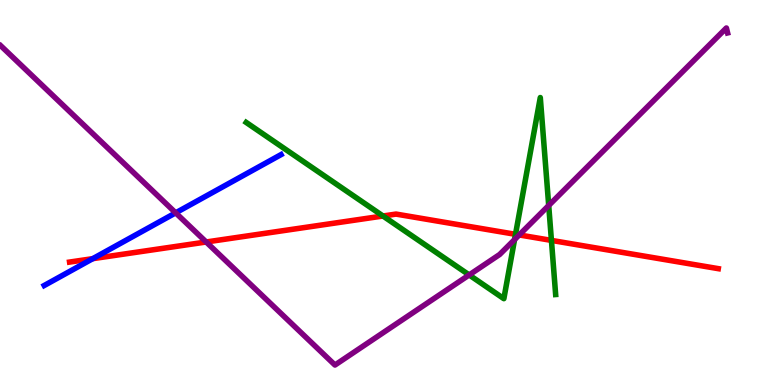[{'lines': ['blue', 'red'], 'intersections': [{'x': 1.2, 'y': 3.28}]}, {'lines': ['green', 'red'], 'intersections': [{'x': 4.94, 'y': 4.39}, {'x': 6.65, 'y': 3.91}, {'x': 7.12, 'y': 3.76}]}, {'lines': ['purple', 'red'], 'intersections': [{'x': 2.66, 'y': 3.71}, {'x': 6.7, 'y': 3.9}]}, {'lines': ['blue', 'green'], 'intersections': []}, {'lines': ['blue', 'purple'], 'intersections': [{'x': 2.27, 'y': 4.47}]}, {'lines': ['green', 'purple'], 'intersections': [{'x': 6.05, 'y': 2.86}, {'x': 6.64, 'y': 3.78}, {'x': 7.08, 'y': 4.66}]}]